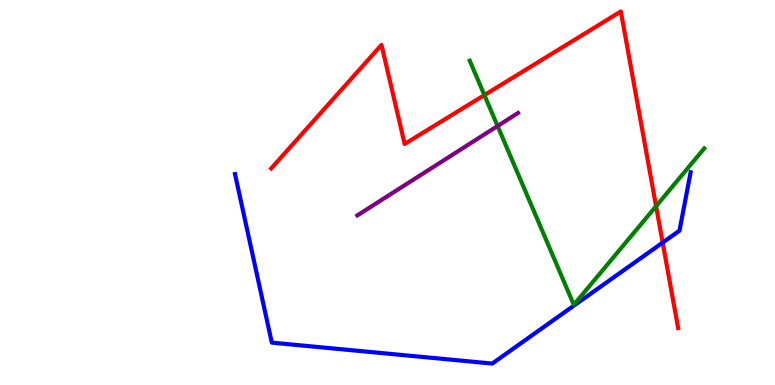[{'lines': ['blue', 'red'], 'intersections': [{'x': 8.55, 'y': 3.7}]}, {'lines': ['green', 'red'], 'intersections': [{'x': 6.25, 'y': 7.53}, {'x': 8.47, 'y': 4.64}]}, {'lines': ['purple', 'red'], 'intersections': []}, {'lines': ['blue', 'green'], 'intersections': []}, {'lines': ['blue', 'purple'], 'intersections': []}, {'lines': ['green', 'purple'], 'intersections': [{'x': 6.42, 'y': 6.73}]}]